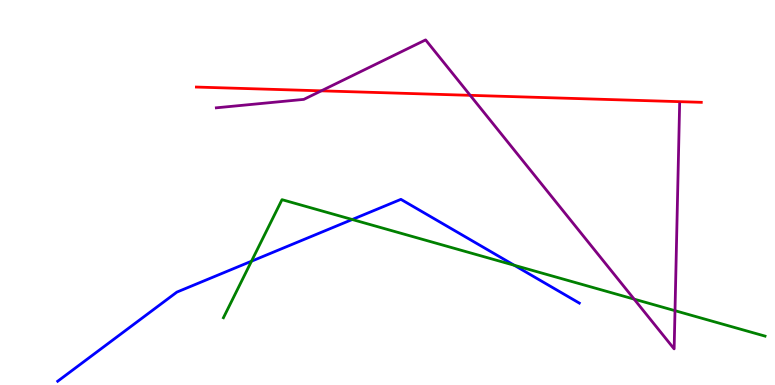[{'lines': ['blue', 'red'], 'intersections': []}, {'lines': ['green', 'red'], 'intersections': []}, {'lines': ['purple', 'red'], 'intersections': [{'x': 4.15, 'y': 7.64}, {'x': 6.07, 'y': 7.52}]}, {'lines': ['blue', 'green'], 'intersections': [{'x': 3.24, 'y': 3.22}, {'x': 4.54, 'y': 4.3}, {'x': 6.64, 'y': 3.11}]}, {'lines': ['blue', 'purple'], 'intersections': []}, {'lines': ['green', 'purple'], 'intersections': [{'x': 8.18, 'y': 2.23}, {'x': 8.71, 'y': 1.93}]}]